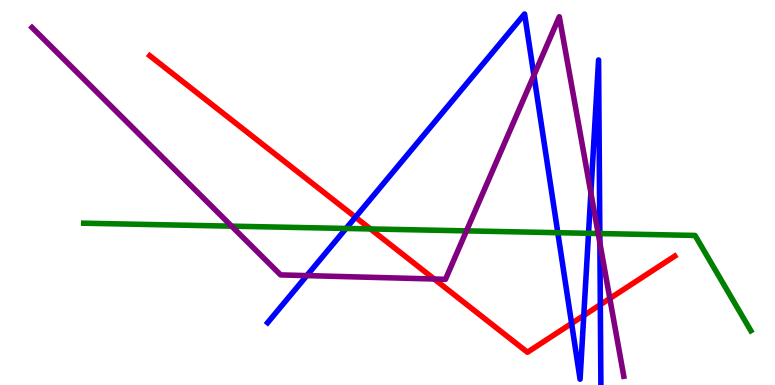[{'lines': ['blue', 'red'], 'intersections': [{'x': 4.59, 'y': 4.36}, {'x': 7.38, 'y': 1.6}, {'x': 7.53, 'y': 1.81}, {'x': 7.75, 'y': 2.09}]}, {'lines': ['green', 'red'], 'intersections': [{'x': 4.78, 'y': 4.05}]}, {'lines': ['purple', 'red'], 'intersections': [{'x': 5.6, 'y': 2.75}, {'x': 7.87, 'y': 2.25}]}, {'lines': ['blue', 'green'], 'intersections': [{'x': 4.47, 'y': 4.07}, {'x': 7.2, 'y': 3.96}, {'x': 7.59, 'y': 3.94}, {'x': 7.74, 'y': 3.93}]}, {'lines': ['blue', 'purple'], 'intersections': [{'x': 3.96, 'y': 2.84}, {'x': 6.89, 'y': 8.04}, {'x': 7.62, 'y': 4.99}, {'x': 7.74, 'y': 3.69}]}, {'lines': ['green', 'purple'], 'intersections': [{'x': 2.99, 'y': 4.13}, {'x': 6.02, 'y': 4.0}, {'x': 7.72, 'y': 3.93}]}]